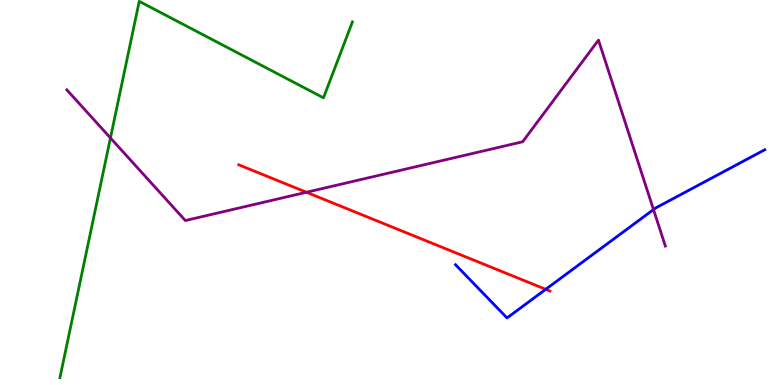[{'lines': ['blue', 'red'], 'intersections': [{'x': 7.04, 'y': 2.49}]}, {'lines': ['green', 'red'], 'intersections': []}, {'lines': ['purple', 'red'], 'intersections': [{'x': 3.95, 'y': 5.01}]}, {'lines': ['blue', 'green'], 'intersections': []}, {'lines': ['blue', 'purple'], 'intersections': [{'x': 8.43, 'y': 4.56}]}, {'lines': ['green', 'purple'], 'intersections': [{'x': 1.43, 'y': 6.42}]}]